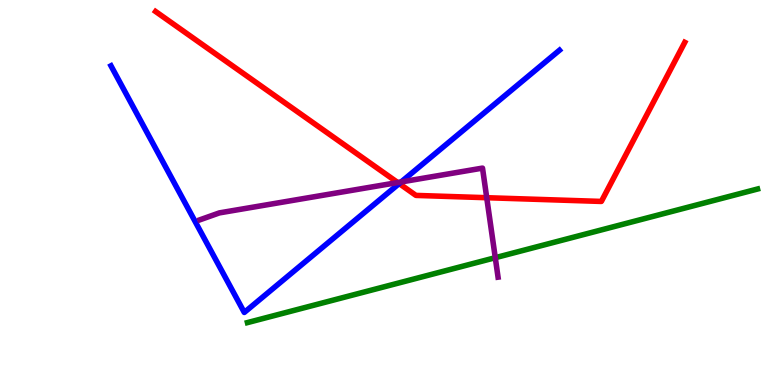[{'lines': ['blue', 'red'], 'intersections': [{'x': 5.15, 'y': 5.23}]}, {'lines': ['green', 'red'], 'intersections': []}, {'lines': ['purple', 'red'], 'intersections': [{'x': 5.13, 'y': 5.26}, {'x': 6.28, 'y': 4.86}]}, {'lines': ['blue', 'green'], 'intersections': []}, {'lines': ['blue', 'purple'], 'intersections': [{'x': 5.18, 'y': 5.27}]}, {'lines': ['green', 'purple'], 'intersections': [{'x': 6.39, 'y': 3.31}]}]